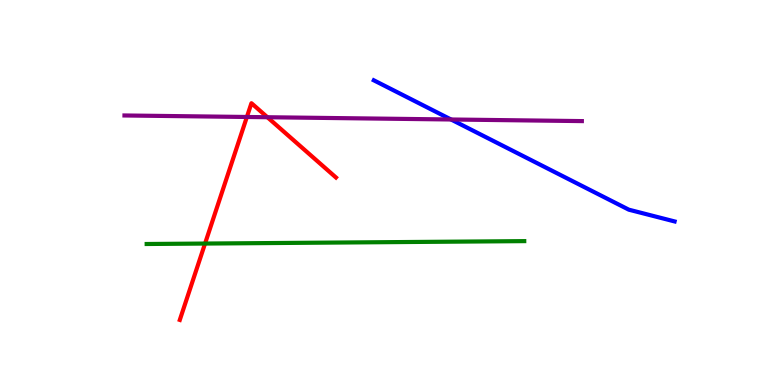[{'lines': ['blue', 'red'], 'intersections': []}, {'lines': ['green', 'red'], 'intersections': [{'x': 2.65, 'y': 3.67}]}, {'lines': ['purple', 'red'], 'intersections': [{'x': 3.19, 'y': 6.96}, {'x': 3.45, 'y': 6.96}]}, {'lines': ['blue', 'green'], 'intersections': []}, {'lines': ['blue', 'purple'], 'intersections': [{'x': 5.82, 'y': 6.9}]}, {'lines': ['green', 'purple'], 'intersections': []}]